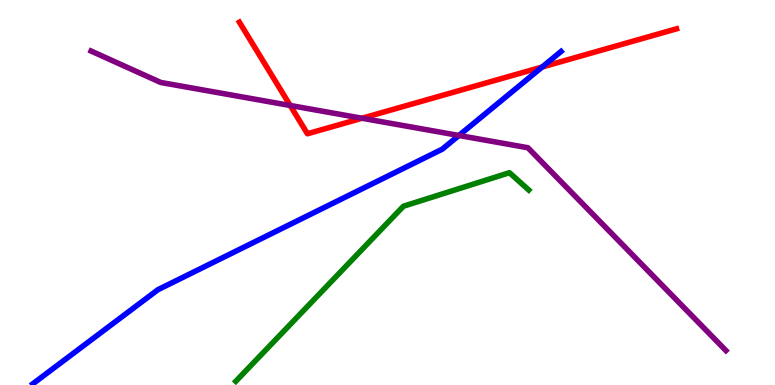[{'lines': ['blue', 'red'], 'intersections': [{'x': 7.0, 'y': 8.26}]}, {'lines': ['green', 'red'], 'intersections': []}, {'lines': ['purple', 'red'], 'intersections': [{'x': 3.74, 'y': 7.26}, {'x': 4.67, 'y': 6.93}]}, {'lines': ['blue', 'green'], 'intersections': []}, {'lines': ['blue', 'purple'], 'intersections': [{'x': 5.92, 'y': 6.48}]}, {'lines': ['green', 'purple'], 'intersections': []}]